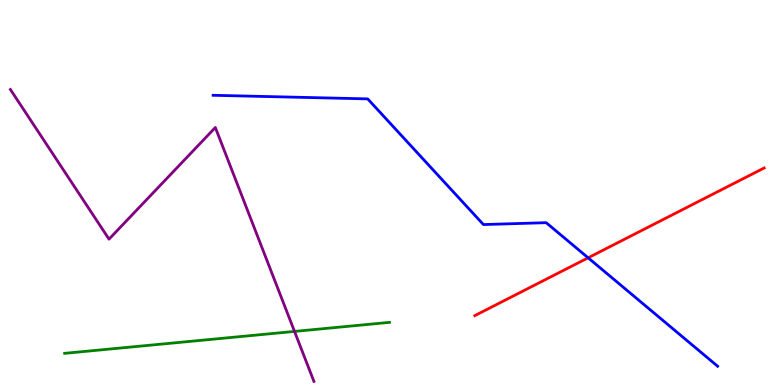[{'lines': ['blue', 'red'], 'intersections': [{'x': 7.59, 'y': 3.3}]}, {'lines': ['green', 'red'], 'intersections': []}, {'lines': ['purple', 'red'], 'intersections': []}, {'lines': ['blue', 'green'], 'intersections': []}, {'lines': ['blue', 'purple'], 'intersections': []}, {'lines': ['green', 'purple'], 'intersections': [{'x': 3.8, 'y': 1.39}]}]